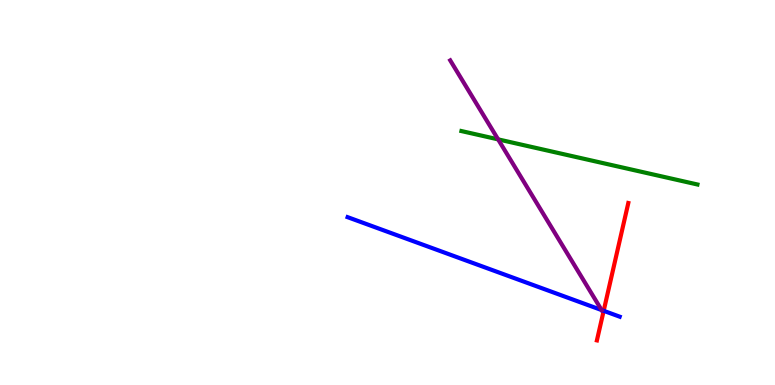[{'lines': ['blue', 'red'], 'intersections': [{'x': 7.79, 'y': 1.93}]}, {'lines': ['green', 'red'], 'intersections': []}, {'lines': ['purple', 'red'], 'intersections': []}, {'lines': ['blue', 'green'], 'intersections': []}, {'lines': ['blue', 'purple'], 'intersections': [{'x': 7.76, 'y': 1.95}]}, {'lines': ['green', 'purple'], 'intersections': [{'x': 6.43, 'y': 6.38}]}]